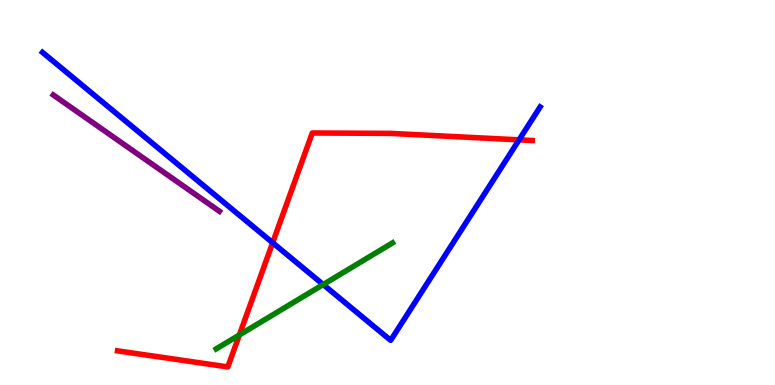[{'lines': ['blue', 'red'], 'intersections': [{'x': 3.52, 'y': 3.69}, {'x': 6.7, 'y': 6.37}]}, {'lines': ['green', 'red'], 'intersections': [{'x': 3.09, 'y': 1.3}]}, {'lines': ['purple', 'red'], 'intersections': []}, {'lines': ['blue', 'green'], 'intersections': [{'x': 4.17, 'y': 2.61}]}, {'lines': ['blue', 'purple'], 'intersections': []}, {'lines': ['green', 'purple'], 'intersections': []}]